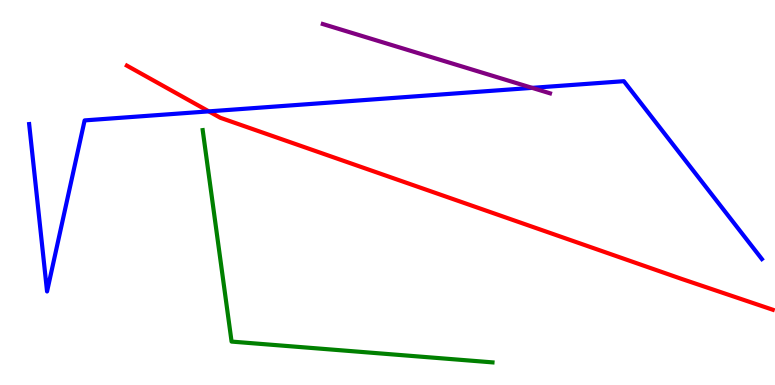[{'lines': ['blue', 'red'], 'intersections': [{'x': 2.69, 'y': 7.11}]}, {'lines': ['green', 'red'], 'intersections': []}, {'lines': ['purple', 'red'], 'intersections': []}, {'lines': ['blue', 'green'], 'intersections': []}, {'lines': ['blue', 'purple'], 'intersections': [{'x': 6.87, 'y': 7.72}]}, {'lines': ['green', 'purple'], 'intersections': []}]